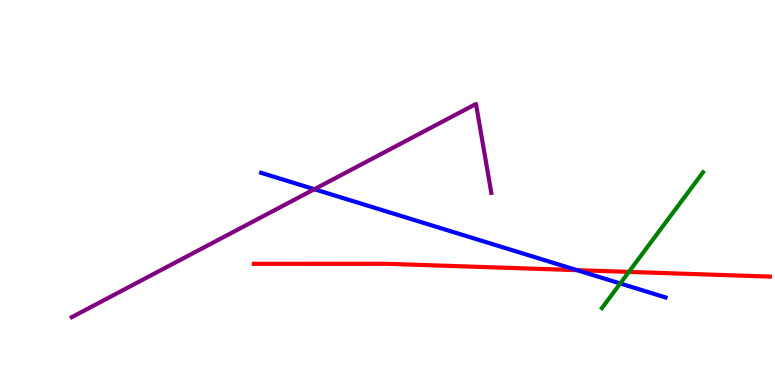[{'lines': ['blue', 'red'], 'intersections': [{'x': 7.45, 'y': 2.98}]}, {'lines': ['green', 'red'], 'intersections': [{'x': 8.11, 'y': 2.94}]}, {'lines': ['purple', 'red'], 'intersections': []}, {'lines': ['blue', 'green'], 'intersections': [{'x': 8.0, 'y': 2.64}]}, {'lines': ['blue', 'purple'], 'intersections': [{'x': 4.06, 'y': 5.09}]}, {'lines': ['green', 'purple'], 'intersections': []}]